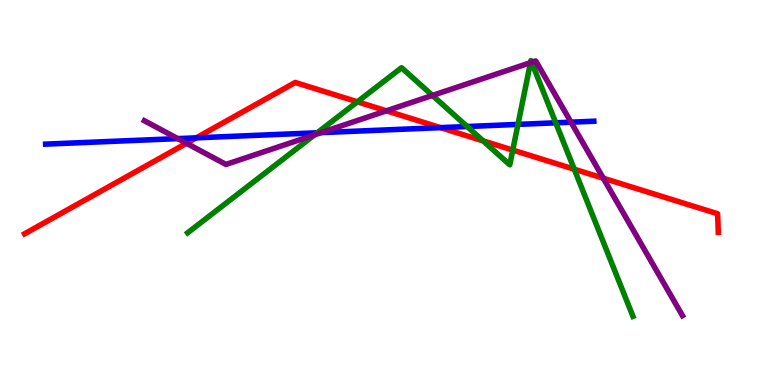[{'lines': ['blue', 'red'], 'intersections': [{'x': 2.53, 'y': 6.42}, {'x': 5.68, 'y': 6.68}]}, {'lines': ['green', 'red'], 'intersections': [{'x': 4.61, 'y': 7.36}, {'x': 6.23, 'y': 6.34}, {'x': 6.62, 'y': 6.1}, {'x': 7.41, 'y': 5.61}]}, {'lines': ['purple', 'red'], 'intersections': [{'x': 2.41, 'y': 6.28}, {'x': 4.99, 'y': 7.12}, {'x': 7.78, 'y': 5.37}]}, {'lines': ['blue', 'green'], 'intersections': [{'x': 4.09, 'y': 6.55}, {'x': 6.03, 'y': 6.71}, {'x': 6.68, 'y': 6.77}, {'x': 7.17, 'y': 6.81}]}, {'lines': ['blue', 'purple'], 'intersections': [{'x': 2.29, 'y': 6.4}, {'x': 4.14, 'y': 6.56}, {'x': 7.37, 'y': 6.83}]}, {'lines': ['green', 'purple'], 'intersections': [{'x': 4.06, 'y': 6.5}, {'x': 5.58, 'y': 7.52}, {'x': 6.84, 'y': 8.37}, {'x': 6.86, 'y': 8.38}]}]